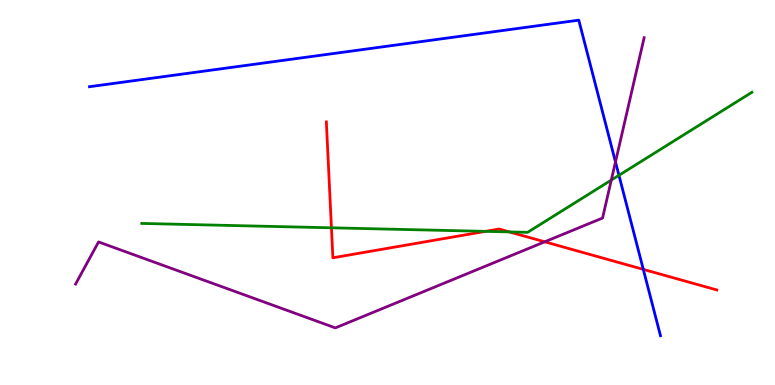[{'lines': ['blue', 'red'], 'intersections': [{'x': 8.3, 'y': 3.0}]}, {'lines': ['green', 'red'], 'intersections': [{'x': 4.28, 'y': 4.08}, {'x': 6.27, 'y': 3.99}, {'x': 6.57, 'y': 3.98}]}, {'lines': ['purple', 'red'], 'intersections': [{'x': 7.03, 'y': 3.72}]}, {'lines': ['blue', 'green'], 'intersections': [{'x': 7.99, 'y': 5.45}]}, {'lines': ['blue', 'purple'], 'intersections': [{'x': 7.94, 'y': 5.79}]}, {'lines': ['green', 'purple'], 'intersections': [{'x': 7.89, 'y': 5.32}]}]